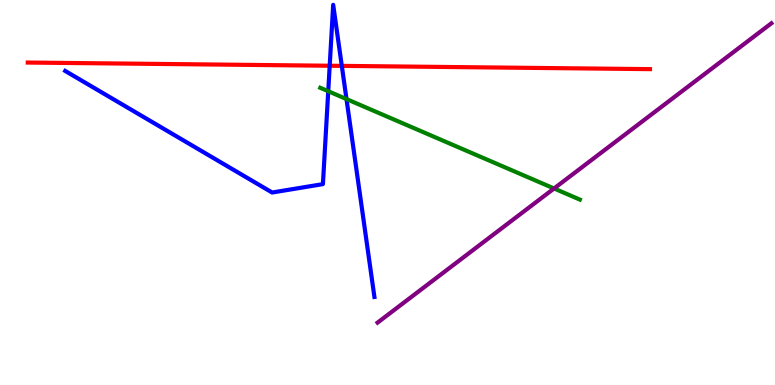[{'lines': ['blue', 'red'], 'intersections': [{'x': 4.25, 'y': 8.29}, {'x': 4.41, 'y': 8.29}]}, {'lines': ['green', 'red'], 'intersections': []}, {'lines': ['purple', 'red'], 'intersections': []}, {'lines': ['blue', 'green'], 'intersections': [{'x': 4.24, 'y': 7.63}, {'x': 4.47, 'y': 7.43}]}, {'lines': ['blue', 'purple'], 'intersections': []}, {'lines': ['green', 'purple'], 'intersections': [{'x': 7.15, 'y': 5.1}]}]